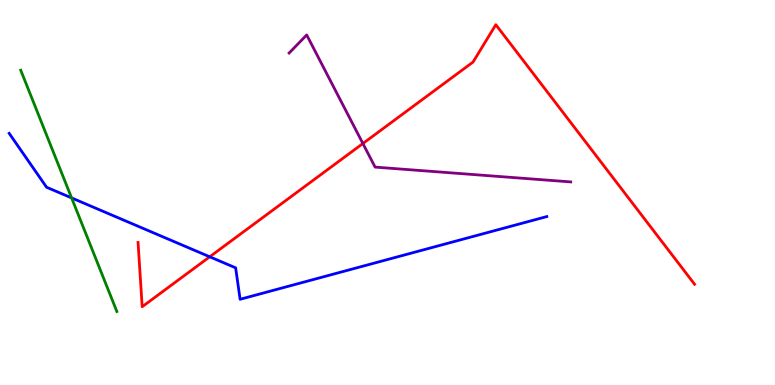[{'lines': ['blue', 'red'], 'intersections': [{'x': 2.71, 'y': 3.33}]}, {'lines': ['green', 'red'], 'intersections': []}, {'lines': ['purple', 'red'], 'intersections': [{'x': 4.68, 'y': 6.27}]}, {'lines': ['blue', 'green'], 'intersections': [{'x': 0.924, 'y': 4.86}]}, {'lines': ['blue', 'purple'], 'intersections': []}, {'lines': ['green', 'purple'], 'intersections': []}]